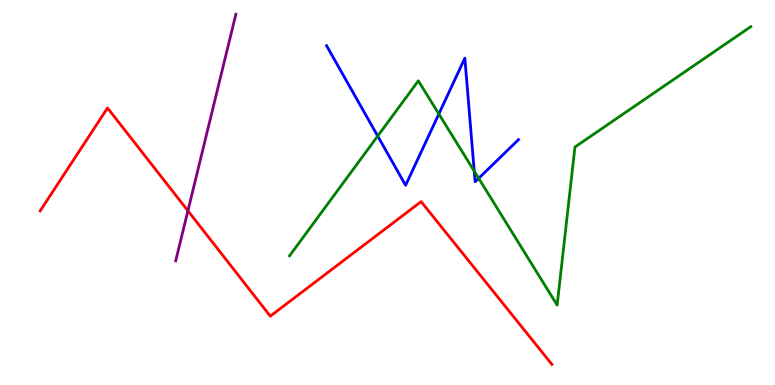[{'lines': ['blue', 'red'], 'intersections': []}, {'lines': ['green', 'red'], 'intersections': []}, {'lines': ['purple', 'red'], 'intersections': [{'x': 2.42, 'y': 4.52}]}, {'lines': ['blue', 'green'], 'intersections': [{'x': 4.87, 'y': 6.47}, {'x': 5.66, 'y': 7.04}, {'x': 6.12, 'y': 5.55}, {'x': 6.18, 'y': 5.37}]}, {'lines': ['blue', 'purple'], 'intersections': []}, {'lines': ['green', 'purple'], 'intersections': []}]